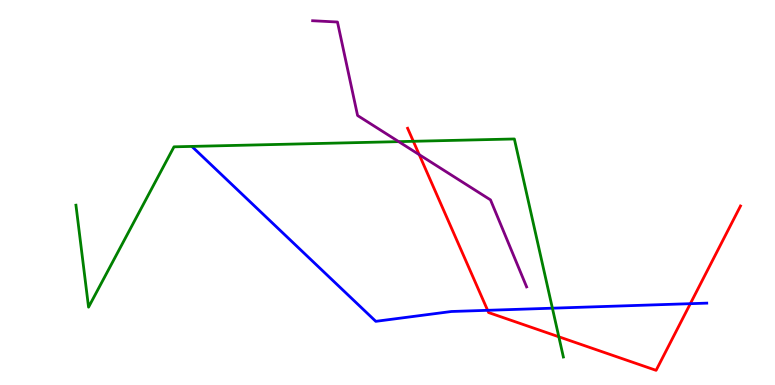[{'lines': ['blue', 'red'], 'intersections': [{'x': 6.29, 'y': 1.94}, {'x': 8.91, 'y': 2.11}]}, {'lines': ['green', 'red'], 'intersections': [{'x': 5.33, 'y': 6.33}, {'x': 7.21, 'y': 1.25}]}, {'lines': ['purple', 'red'], 'intersections': [{'x': 5.41, 'y': 5.98}]}, {'lines': ['blue', 'green'], 'intersections': [{'x': 7.13, 'y': 2.0}]}, {'lines': ['blue', 'purple'], 'intersections': []}, {'lines': ['green', 'purple'], 'intersections': [{'x': 5.14, 'y': 6.32}]}]